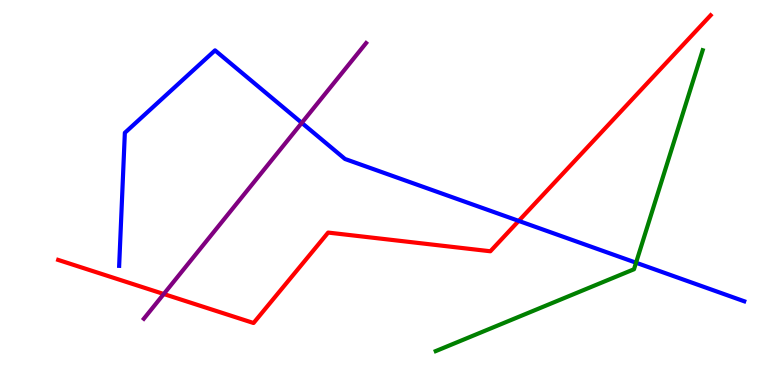[{'lines': ['blue', 'red'], 'intersections': [{'x': 6.69, 'y': 4.26}]}, {'lines': ['green', 'red'], 'intersections': []}, {'lines': ['purple', 'red'], 'intersections': [{'x': 2.11, 'y': 2.36}]}, {'lines': ['blue', 'green'], 'intersections': [{'x': 8.21, 'y': 3.18}]}, {'lines': ['blue', 'purple'], 'intersections': [{'x': 3.89, 'y': 6.81}]}, {'lines': ['green', 'purple'], 'intersections': []}]